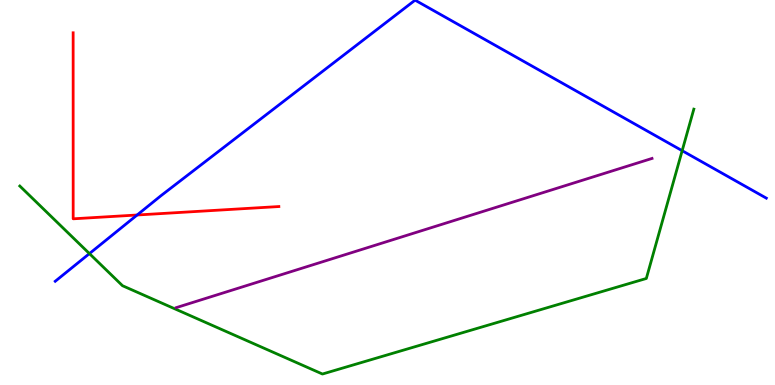[{'lines': ['blue', 'red'], 'intersections': [{'x': 1.77, 'y': 4.42}]}, {'lines': ['green', 'red'], 'intersections': []}, {'lines': ['purple', 'red'], 'intersections': []}, {'lines': ['blue', 'green'], 'intersections': [{'x': 1.15, 'y': 3.41}, {'x': 8.8, 'y': 6.09}]}, {'lines': ['blue', 'purple'], 'intersections': []}, {'lines': ['green', 'purple'], 'intersections': []}]